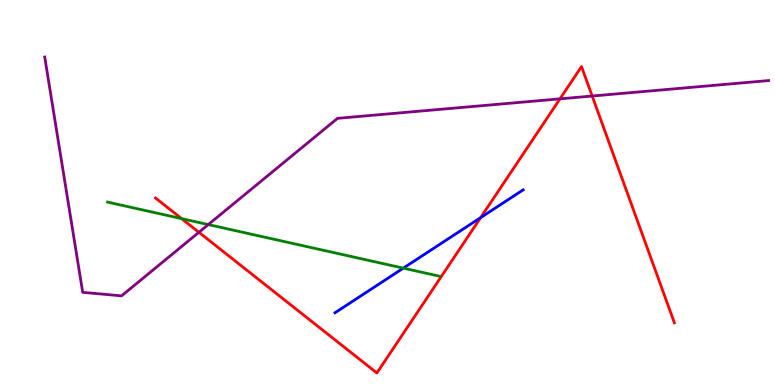[{'lines': ['blue', 'red'], 'intersections': [{'x': 6.2, 'y': 4.35}]}, {'lines': ['green', 'red'], 'intersections': [{'x': 2.34, 'y': 4.32}]}, {'lines': ['purple', 'red'], 'intersections': [{'x': 2.57, 'y': 3.97}, {'x': 7.23, 'y': 7.43}, {'x': 7.64, 'y': 7.51}]}, {'lines': ['blue', 'green'], 'intersections': [{'x': 5.2, 'y': 3.04}]}, {'lines': ['blue', 'purple'], 'intersections': []}, {'lines': ['green', 'purple'], 'intersections': [{'x': 2.69, 'y': 4.17}]}]